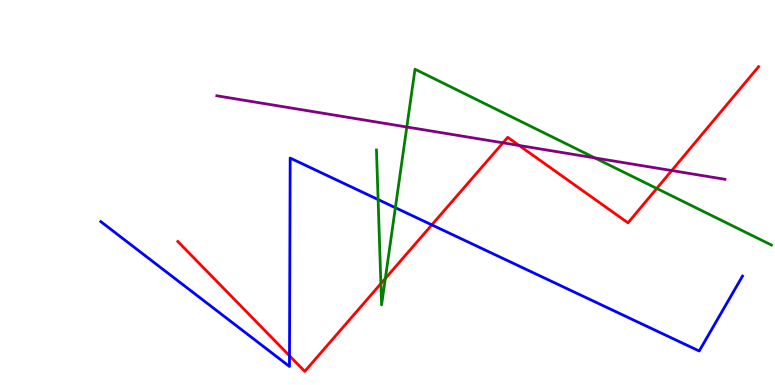[{'lines': ['blue', 'red'], 'intersections': [{'x': 3.74, 'y': 0.759}, {'x': 5.57, 'y': 4.16}]}, {'lines': ['green', 'red'], 'intersections': [{'x': 4.91, 'y': 2.63}, {'x': 4.97, 'y': 2.77}, {'x': 8.47, 'y': 5.1}]}, {'lines': ['purple', 'red'], 'intersections': [{'x': 6.49, 'y': 6.29}, {'x': 6.7, 'y': 6.22}, {'x': 8.67, 'y': 5.57}]}, {'lines': ['blue', 'green'], 'intersections': [{'x': 4.88, 'y': 4.82}, {'x': 5.1, 'y': 4.61}]}, {'lines': ['blue', 'purple'], 'intersections': []}, {'lines': ['green', 'purple'], 'intersections': [{'x': 5.25, 'y': 6.7}, {'x': 7.67, 'y': 5.9}]}]